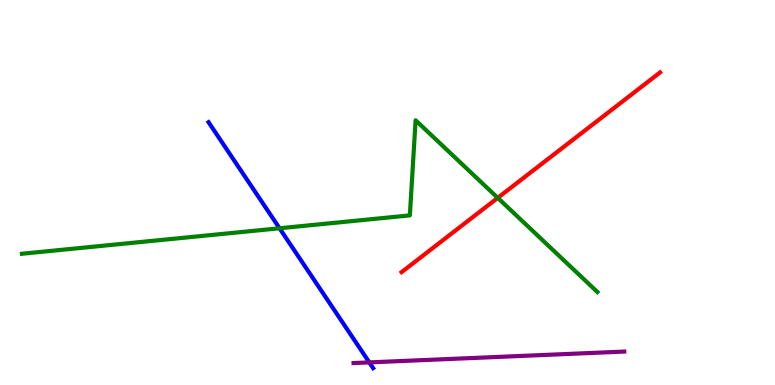[{'lines': ['blue', 'red'], 'intersections': []}, {'lines': ['green', 'red'], 'intersections': [{'x': 6.42, 'y': 4.86}]}, {'lines': ['purple', 'red'], 'intersections': []}, {'lines': ['blue', 'green'], 'intersections': [{'x': 3.61, 'y': 4.07}]}, {'lines': ['blue', 'purple'], 'intersections': [{'x': 4.77, 'y': 0.587}]}, {'lines': ['green', 'purple'], 'intersections': []}]